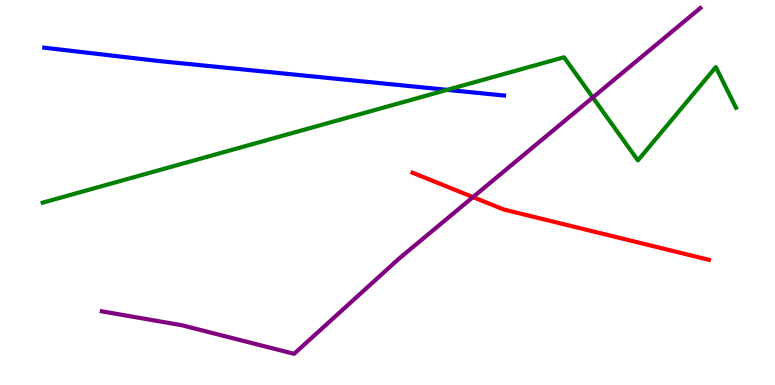[{'lines': ['blue', 'red'], 'intersections': []}, {'lines': ['green', 'red'], 'intersections': []}, {'lines': ['purple', 'red'], 'intersections': [{'x': 6.1, 'y': 4.88}]}, {'lines': ['blue', 'green'], 'intersections': [{'x': 5.77, 'y': 7.67}]}, {'lines': ['blue', 'purple'], 'intersections': []}, {'lines': ['green', 'purple'], 'intersections': [{'x': 7.65, 'y': 7.47}]}]